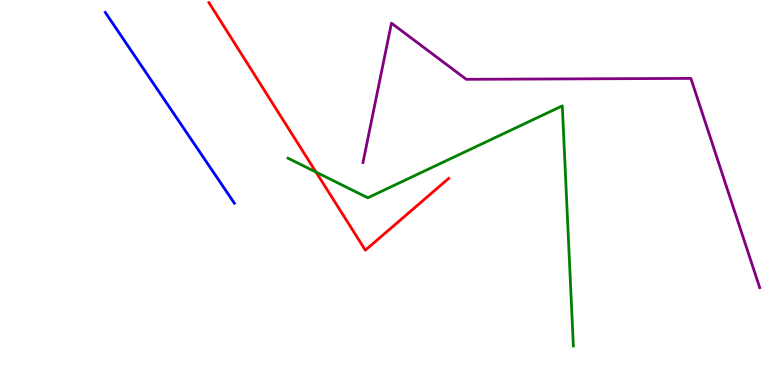[{'lines': ['blue', 'red'], 'intersections': []}, {'lines': ['green', 'red'], 'intersections': [{'x': 4.08, 'y': 5.53}]}, {'lines': ['purple', 'red'], 'intersections': []}, {'lines': ['blue', 'green'], 'intersections': []}, {'lines': ['blue', 'purple'], 'intersections': []}, {'lines': ['green', 'purple'], 'intersections': []}]